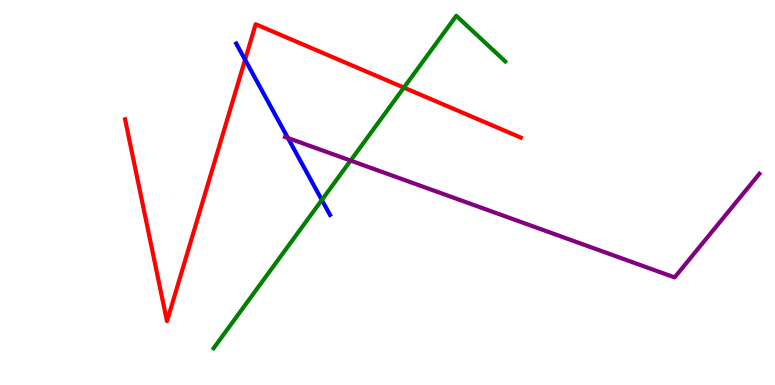[{'lines': ['blue', 'red'], 'intersections': [{'x': 3.16, 'y': 8.45}]}, {'lines': ['green', 'red'], 'intersections': [{'x': 5.21, 'y': 7.72}]}, {'lines': ['purple', 'red'], 'intersections': []}, {'lines': ['blue', 'green'], 'intersections': [{'x': 4.15, 'y': 4.81}]}, {'lines': ['blue', 'purple'], 'intersections': [{'x': 3.72, 'y': 6.42}]}, {'lines': ['green', 'purple'], 'intersections': [{'x': 4.52, 'y': 5.83}]}]